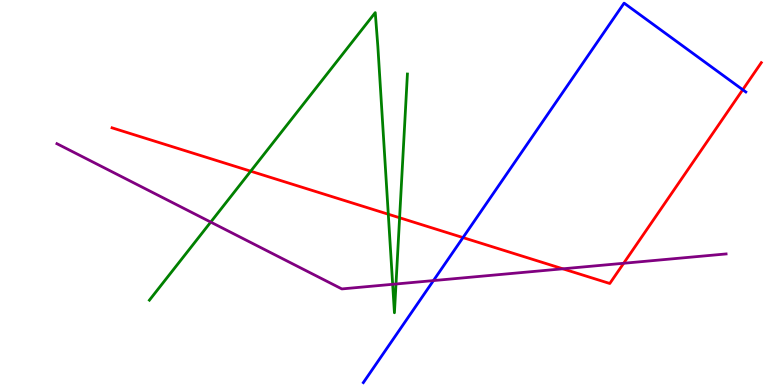[{'lines': ['blue', 'red'], 'intersections': [{'x': 5.97, 'y': 3.83}, {'x': 9.58, 'y': 7.67}]}, {'lines': ['green', 'red'], 'intersections': [{'x': 3.23, 'y': 5.55}, {'x': 5.01, 'y': 4.44}, {'x': 5.16, 'y': 4.34}]}, {'lines': ['purple', 'red'], 'intersections': [{'x': 7.26, 'y': 3.02}, {'x': 8.05, 'y': 3.16}]}, {'lines': ['blue', 'green'], 'intersections': []}, {'lines': ['blue', 'purple'], 'intersections': [{'x': 5.59, 'y': 2.71}]}, {'lines': ['green', 'purple'], 'intersections': [{'x': 2.72, 'y': 4.23}, {'x': 5.07, 'y': 2.62}, {'x': 5.11, 'y': 2.62}]}]